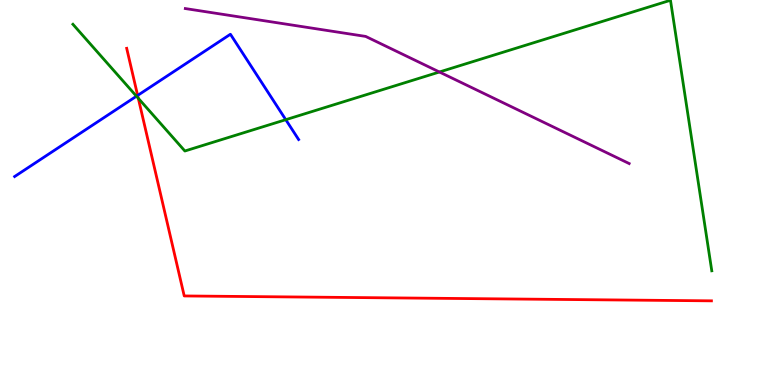[{'lines': ['blue', 'red'], 'intersections': [{'x': 1.78, 'y': 7.52}]}, {'lines': ['green', 'red'], 'intersections': [{'x': 1.78, 'y': 7.45}]}, {'lines': ['purple', 'red'], 'intersections': []}, {'lines': ['blue', 'green'], 'intersections': [{'x': 1.76, 'y': 7.5}, {'x': 3.69, 'y': 6.89}]}, {'lines': ['blue', 'purple'], 'intersections': []}, {'lines': ['green', 'purple'], 'intersections': [{'x': 5.67, 'y': 8.13}]}]